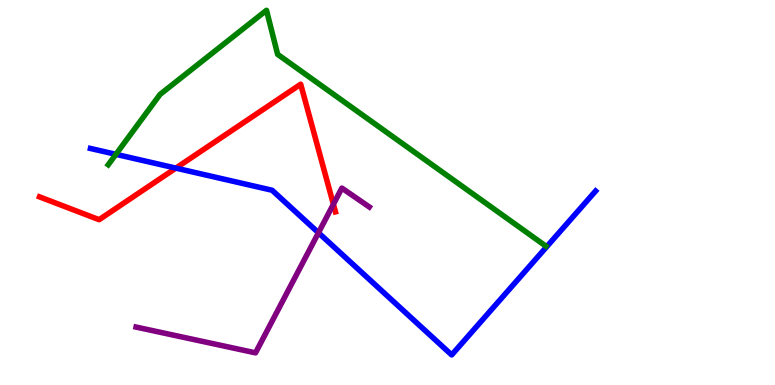[{'lines': ['blue', 'red'], 'intersections': [{'x': 2.27, 'y': 5.63}]}, {'lines': ['green', 'red'], 'intersections': []}, {'lines': ['purple', 'red'], 'intersections': [{'x': 4.3, 'y': 4.69}]}, {'lines': ['blue', 'green'], 'intersections': [{'x': 1.5, 'y': 5.99}]}, {'lines': ['blue', 'purple'], 'intersections': [{'x': 4.11, 'y': 3.95}]}, {'lines': ['green', 'purple'], 'intersections': []}]